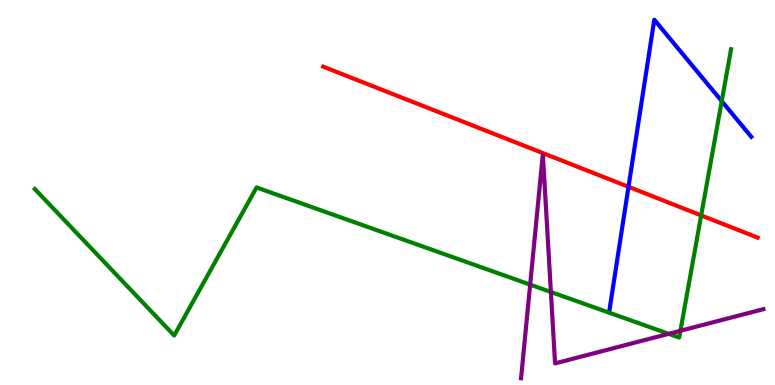[{'lines': ['blue', 'red'], 'intersections': [{'x': 8.11, 'y': 5.15}]}, {'lines': ['green', 'red'], 'intersections': [{'x': 9.05, 'y': 4.41}]}, {'lines': ['purple', 'red'], 'intersections': []}, {'lines': ['blue', 'green'], 'intersections': [{'x': 9.31, 'y': 7.37}]}, {'lines': ['blue', 'purple'], 'intersections': []}, {'lines': ['green', 'purple'], 'intersections': [{'x': 6.84, 'y': 2.61}, {'x': 7.11, 'y': 2.42}, {'x': 8.63, 'y': 1.33}, {'x': 8.78, 'y': 1.41}]}]